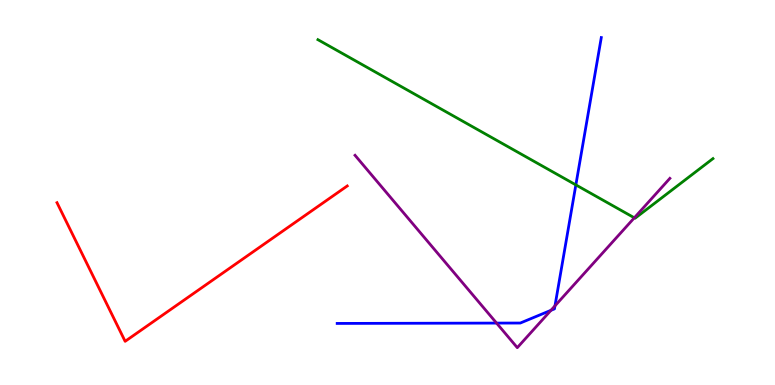[{'lines': ['blue', 'red'], 'intersections': []}, {'lines': ['green', 'red'], 'intersections': []}, {'lines': ['purple', 'red'], 'intersections': []}, {'lines': ['blue', 'green'], 'intersections': [{'x': 7.43, 'y': 5.2}]}, {'lines': ['blue', 'purple'], 'intersections': [{'x': 6.41, 'y': 1.61}, {'x': 7.11, 'y': 1.94}, {'x': 7.16, 'y': 2.06}]}, {'lines': ['green', 'purple'], 'intersections': [{'x': 8.18, 'y': 4.34}]}]